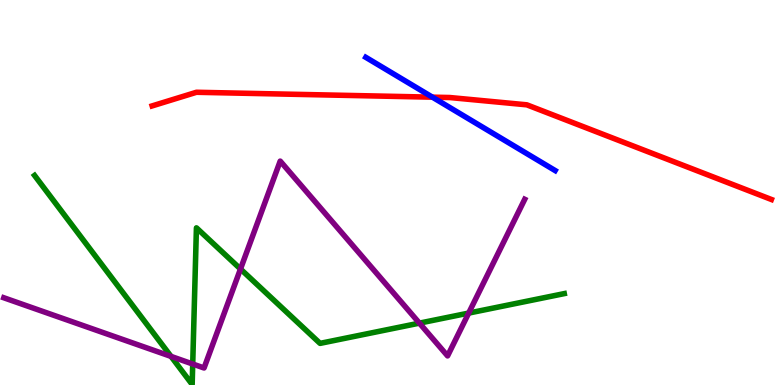[{'lines': ['blue', 'red'], 'intersections': [{'x': 5.58, 'y': 7.48}]}, {'lines': ['green', 'red'], 'intersections': []}, {'lines': ['purple', 'red'], 'intersections': []}, {'lines': ['blue', 'green'], 'intersections': []}, {'lines': ['blue', 'purple'], 'intersections': []}, {'lines': ['green', 'purple'], 'intersections': [{'x': 2.21, 'y': 0.743}, {'x': 2.49, 'y': 0.545}, {'x': 3.1, 'y': 3.01}, {'x': 5.41, 'y': 1.61}, {'x': 6.05, 'y': 1.87}]}]